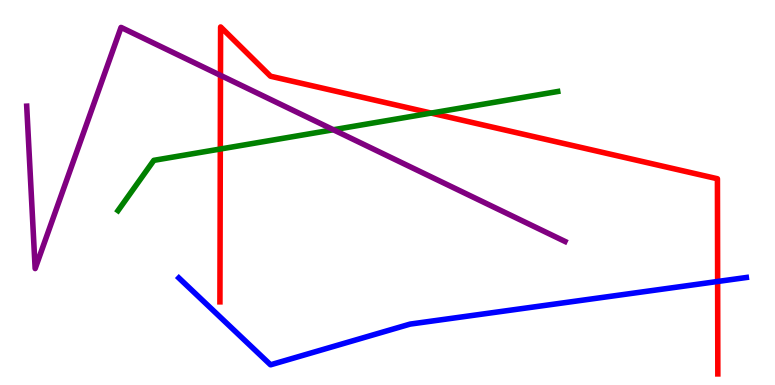[{'lines': ['blue', 'red'], 'intersections': [{'x': 9.26, 'y': 2.69}]}, {'lines': ['green', 'red'], 'intersections': [{'x': 2.84, 'y': 6.13}, {'x': 5.56, 'y': 7.06}]}, {'lines': ['purple', 'red'], 'intersections': [{'x': 2.84, 'y': 8.04}]}, {'lines': ['blue', 'green'], 'intersections': []}, {'lines': ['blue', 'purple'], 'intersections': []}, {'lines': ['green', 'purple'], 'intersections': [{'x': 4.3, 'y': 6.63}]}]